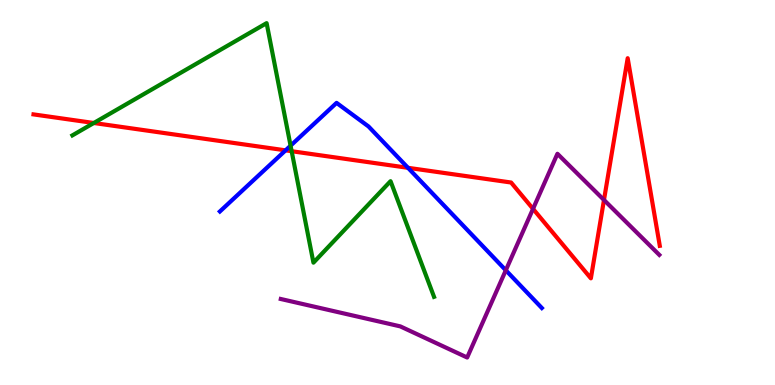[{'lines': ['blue', 'red'], 'intersections': [{'x': 3.68, 'y': 6.09}, {'x': 5.26, 'y': 5.64}]}, {'lines': ['green', 'red'], 'intersections': [{'x': 1.21, 'y': 6.81}, {'x': 3.76, 'y': 6.07}]}, {'lines': ['purple', 'red'], 'intersections': [{'x': 6.88, 'y': 4.58}, {'x': 7.79, 'y': 4.81}]}, {'lines': ['blue', 'green'], 'intersections': [{'x': 3.75, 'y': 6.22}]}, {'lines': ['blue', 'purple'], 'intersections': [{'x': 6.53, 'y': 2.98}]}, {'lines': ['green', 'purple'], 'intersections': []}]